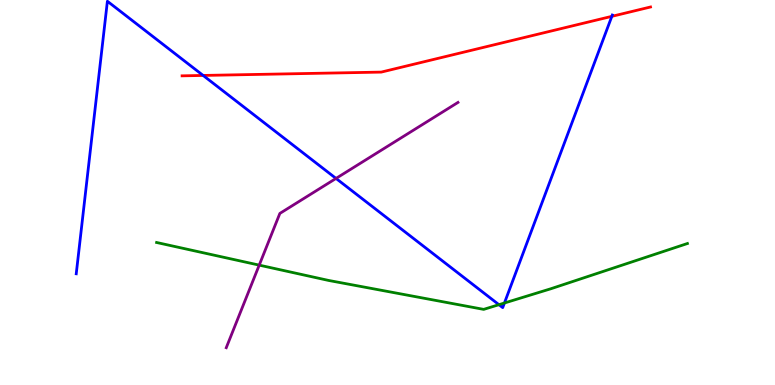[{'lines': ['blue', 'red'], 'intersections': [{'x': 2.62, 'y': 8.04}, {'x': 7.89, 'y': 9.58}]}, {'lines': ['green', 'red'], 'intersections': []}, {'lines': ['purple', 'red'], 'intersections': []}, {'lines': ['blue', 'green'], 'intersections': [{'x': 6.44, 'y': 2.09}, {'x': 6.51, 'y': 2.13}]}, {'lines': ['blue', 'purple'], 'intersections': [{'x': 4.34, 'y': 5.37}]}, {'lines': ['green', 'purple'], 'intersections': [{'x': 3.34, 'y': 3.11}]}]